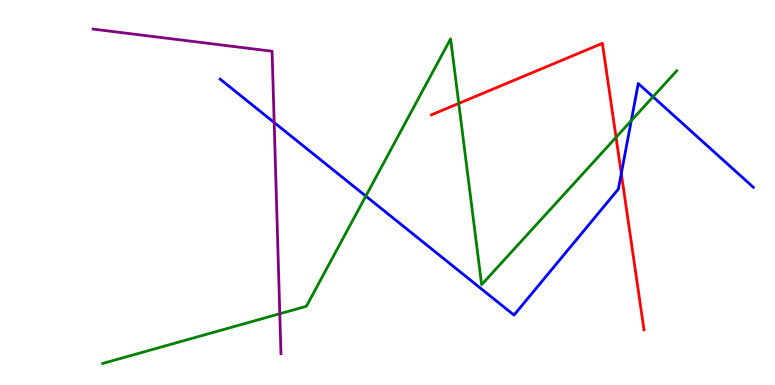[{'lines': ['blue', 'red'], 'intersections': [{'x': 8.02, 'y': 5.49}]}, {'lines': ['green', 'red'], 'intersections': [{'x': 5.92, 'y': 7.31}, {'x': 7.95, 'y': 6.43}]}, {'lines': ['purple', 'red'], 'intersections': []}, {'lines': ['blue', 'green'], 'intersections': [{'x': 4.72, 'y': 4.91}, {'x': 8.15, 'y': 6.87}, {'x': 8.43, 'y': 7.49}]}, {'lines': ['blue', 'purple'], 'intersections': [{'x': 3.54, 'y': 6.82}]}, {'lines': ['green', 'purple'], 'intersections': [{'x': 3.61, 'y': 1.85}]}]